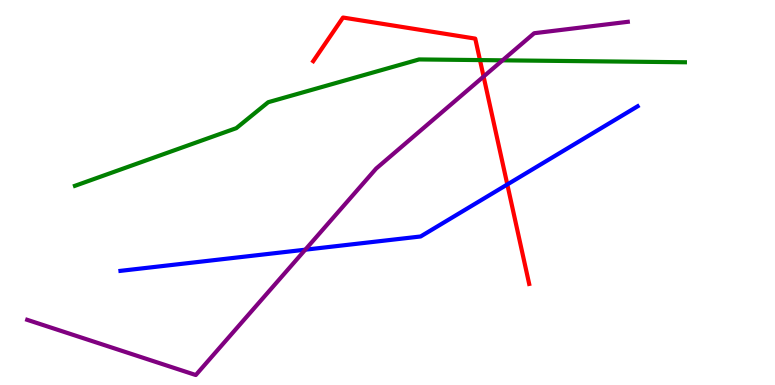[{'lines': ['blue', 'red'], 'intersections': [{'x': 6.55, 'y': 5.21}]}, {'lines': ['green', 'red'], 'intersections': [{'x': 6.19, 'y': 8.44}]}, {'lines': ['purple', 'red'], 'intersections': [{'x': 6.24, 'y': 8.01}]}, {'lines': ['blue', 'green'], 'intersections': []}, {'lines': ['blue', 'purple'], 'intersections': [{'x': 3.94, 'y': 3.51}]}, {'lines': ['green', 'purple'], 'intersections': [{'x': 6.48, 'y': 8.43}]}]